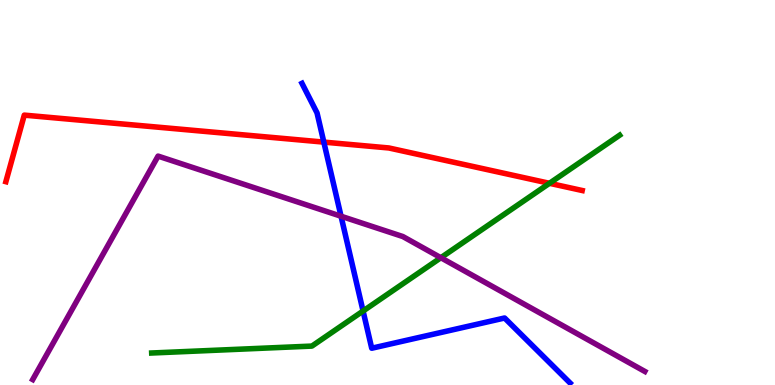[{'lines': ['blue', 'red'], 'intersections': [{'x': 4.18, 'y': 6.31}]}, {'lines': ['green', 'red'], 'intersections': [{'x': 7.09, 'y': 5.24}]}, {'lines': ['purple', 'red'], 'intersections': []}, {'lines': ['blue', 'green'], 'intersections': [{'x': 4.68, 'y': 1.92}]}, {'lines': ['blue', 'purple'], 'intersections': [{'x': 4.4, 'y': 4.38}]}, {'lines': ['green', 'purple'], 'intersections': [{'x': 5.69, 'y': 3.31}]}]